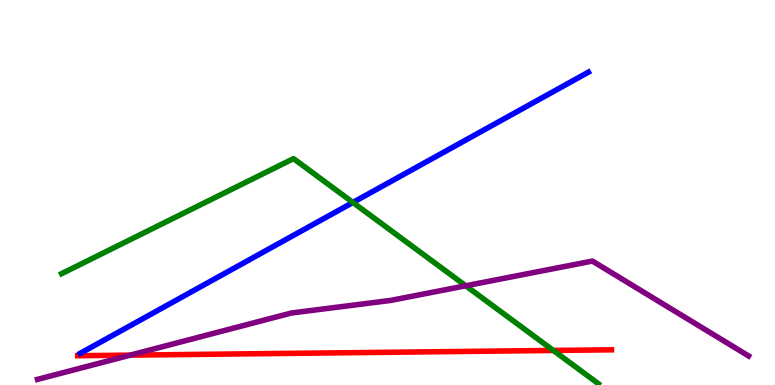[{'lines': ['blue', 'red'], 'intersections': []}, {'lines': ['green', 'red'], 'intersections': [{'x': 7.14, 'y': 0.897}]}, {'lines': ['purple', 'red'], 'intersections': [{'x': 1.68, 'y': 0.776}]}, {'lines': ['blue', 'green'], 'intersections': [{'x': 4.55, 'y': 4.74}]}, {'lines': ['blue', 'purple'], 'intersections': []}, {'lines': ['green', 'purple'], 'intersections': [{'x': 6.01, 'y': 2.58}]}]